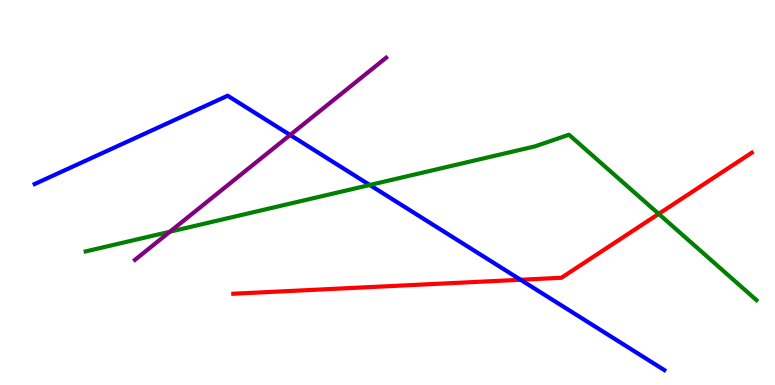[{'lines': ['blue', 'red'], 'intersections': [{'x': 6.72, 'y': 2.73}]}, {'lines': ['green', 'red'], 'intersections': [{'x': 8.5, 'y': 4.44}]}, {'lines': ['purple', 'red'], 'intersections': []}, {'lines': ['blue', 'green'], 'intersections': [{'x': 4.77, 'y': 5.19}]}, {'lines': ['blue', 'purple'], 'intersections': [{'x': 3.74, 'y': 6.49}]}, {'lines': ['green', 'purple'], 'intersections': [{'x': 2.19, 'y': 3.98}]}]